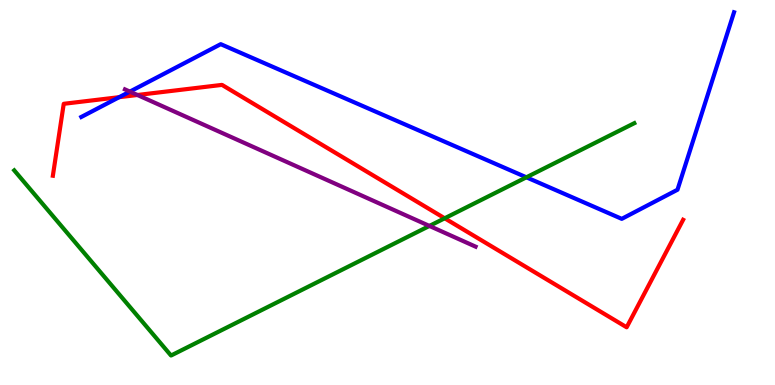[{'lines': ['blue', 'red'], 'intersections': [{'x': 1.54, 'y': 7.48}]}, {'lines': ['green', 'red'], 'intersections': [{'x': 5.74, 'y': 4.33}]}, {'lines': ['purple', 'red'], 'intersections': [{'x': 1.77, 'y': 7.53}]}, {'lines': ['blue', 'green'], 'intersections': [{'x': 6.79, 'y': 5.39}]}, {'lines': ['blue', 'purple'], 'intersections': [{'x': 1.68, 'y': 7.62}]}, {'lines': ['green', 'purple'], 'intersections': [{'x': 5.54, 'y': 4.13}]}]